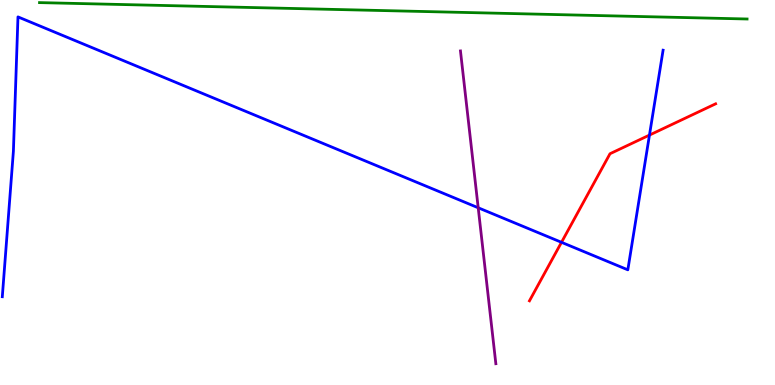[{'lines': ['blue', 'red'], 'intersections': [{'x': 7.25, 'y': 3.71}, {'x': 8.38, 'y': 6.49}]}, {'lines': ['green', 'red'], 'intersections': []}, {'lines': ['purple', 'red'], 'intersections': []}, {'lines': ['blue', 'green'], 'intersections': []}, {'lines': ['blue', 'purple'], 'intersections': [{'x': 6.17, 'y': 4.6}]}, {'lines': ['green', 'purple'], 'intersections': []}]